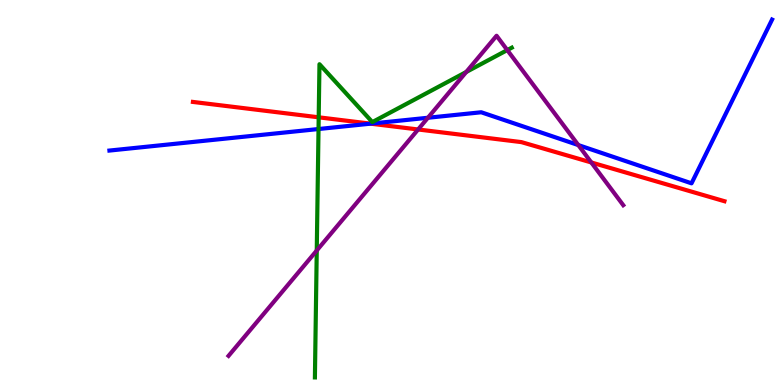[{'lines': ['blue', 'red'], 'intersections': [{'x': 4.78, 'y': 6.79}]}, {'lines': ['green', 'red'], 'intersections': [{'x': 4.11, 'y': 6.95}]}, {'lines': ['purple', 'red'], 'intersections': [{'x': 5.39, 'y': 6.64}, {'x': 7.63, 'y': 5.78}]}, {'lines': ['blue', 'green'], 'intersections': [{'x': 4.11, 'y': 6.65}]}, {'lines': ['blue', 'purple'], 'intersections': [{'x': 5.52, 'y': 6.94}, {'x': 7.46, 'y': 6.23}]}, {'lines': ['green', 'purple'], 'intersections': [{'x': 4.09, 'y': 3.49}, {'x': 6.02, 'y': 8.13}, {'x': 6.55, 'y': 8.7}]}]